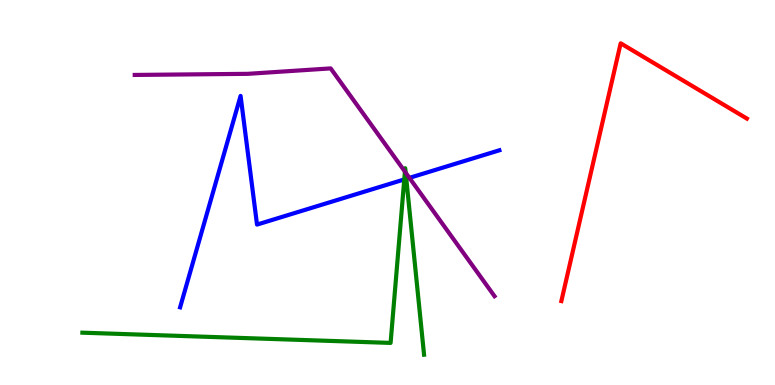[{'lines': ['blue', 'red'], 'intersections': []}, {'lines': ['green', 'red'], 'intersections': []}, {'lines': ['purple', 'red'], 'intersections': []}, {'lines': ['blue', 'green'], 'intersections': [{'x': 5.22, 'y': 5.34}, {'x': 5.24, 'y': 5.36}]}, {'lines': ['blue', 'purple'], 'intersections': [{'x': 5.28, 'y': 5.38}]}, {'lines': ['green', 'purple'], 'intersections': [{'x': 5.22, 'y': 5.54}, {'x': 5.23, 'y': 5.52}]}]